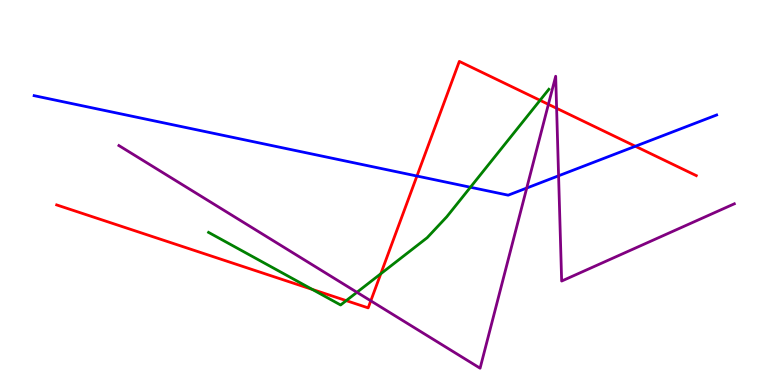[{'lines': ['blue', 'red'], 'intersections': [{'x': 5.38, 'y': 5.43}, {'x': 8.2, 'y': 6.2}]}, {'lines': ['green', 'red'], 'intersections': [{'x': 4.03, 'y': 2.48}, {'x': 4.47, 'y': 2.19}, {'x': 4.91, 'y': 2.89}, {'x': 6.97, 'y': 7.39}]}, {'lines': ['purple', 'red'], 'intersections': [{'x': 4.78, 'y': 2.19}, {'x': 7.08, 'y': 7.29}, {'x': 7.18, 'y': 7.19}]}, {'lines': ['blue', 'green'], 'intersections': [{'x': 6.07, 'y': 5.14}]}, {'lines': ['blue', 'purple'], 'intersections': [{'x': 6.8, 'y': 5.12}, {'x': 7.21, 'y': 5.43}]}, {'lines': ['green', 'purple'], 'intersections': [{'x': 4.61, 'y': 2.41}]}]